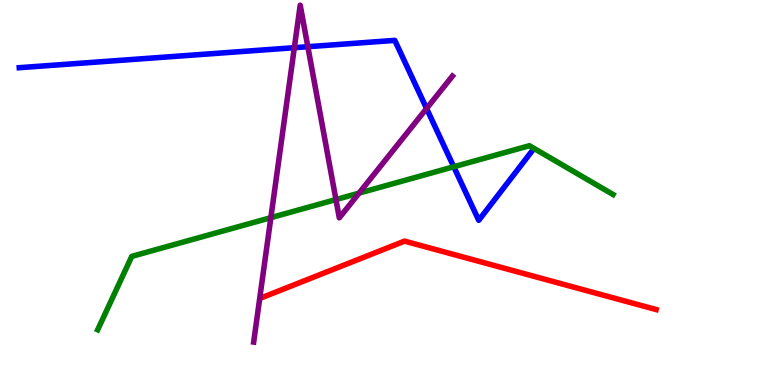[{'lines': ['blue', 'red'], 'intersections': []}, {'lines': ['green', 'red'], 'intersections': []}, {'lines': ['purple', 'red'], 'intersections': []}, {'lines': ['blue', 'green'], 'intersections': [{'x': 5.85, 'y': 5.67}]}, {'lines': ['blue', 'purple'], 'intersections': [{'x': 3.8, 'y': 8.76}, {'x': 3.97, 'y': 8.79}, {'x': 5.5, 'y': 7.18}]}, {'lines': ['green', 'purple'], 'intersections': [{'x': 3.49, 'y': 4.35}, {'x': 4.33, 'y': 4.82}, {'x': 4.63, 'y': 4.98}]}]